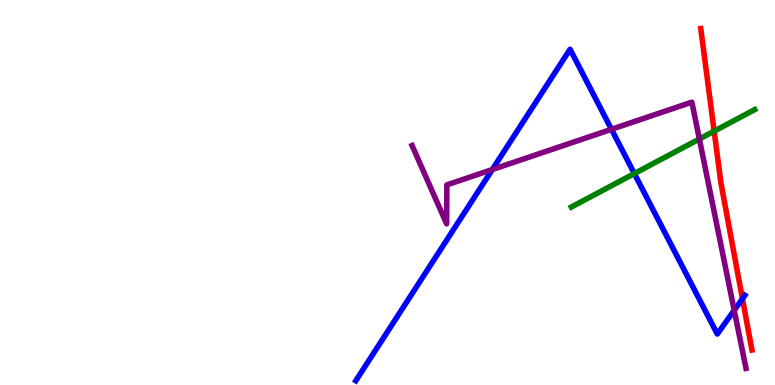[{'lines': ['blue', 'red'], 'intersections': [{'x': 9.58, 'y': 2.24}]}, {'lines': ['green', 'red'], 'intersections': [{'x': 9.21, 'y': 6.59}]}, {'lines': ['purple', 'red'], 'intersections': []}, {'lines': ['blue', 'green'], 'intersections': [{'x': 8.19, 'y': 5.49}]}, {'lines': ['blue', 'purple'], 'intersections': [{'x': 6.35, 'y': 5.6}, {'x': 7.89, 'y': 6.64}, {'x': 9.47, 'y': 1.94}]}, {'lines': ['green', 'purple'], 'intersections': [{'x': 9.02, 'y': 6.39}]}]